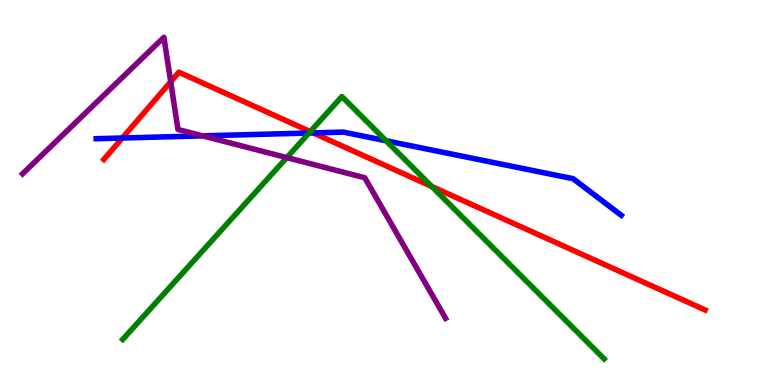[{'lines': ['blue', 'red'], 'intersections': [{'x': 1.58, 'y': 6.42}, {'x': 4.04, 'y': 6.55}]}, {'lines': ['green', 'red'], 'intersections': [{'x': 4.0, 'y': 6.58}, {'x': 5.57, 'y': 5.16}]}, {'lines': ['purple', 'red'], 'intersections': [{'x': 2.2, 'y': 7.88}]}, {'lines': ['blue', 'green'], 'intersections': [{'x': 3.99, 'y': 6.54}, {'x': 4.98, 'y': 6.34}]}, {'lines': ['blue', 'purple'], 'intersections': [{'x': 2.62, 'y': 6.47}]}, {'lines': ['green', 'purple'], 'intersections': [{'x': 3.7, 'y': 5.91}]}]